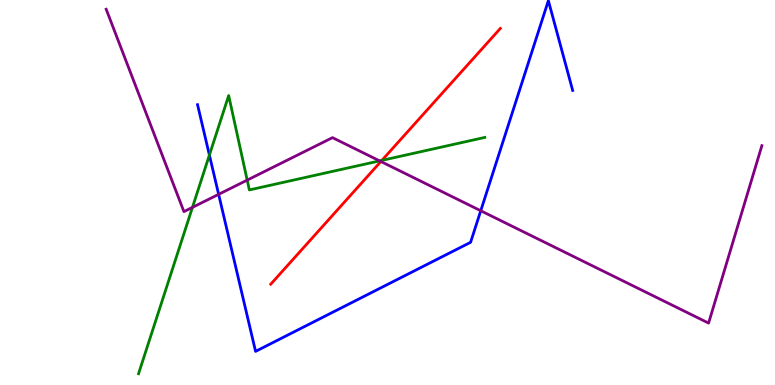[{'lines': ['blue', 'red'], 'intersections': []}, {'lines': ['green', 'red'], 'intersections': [{'x': 4.93, 'y': 5.83}]}, {'lines': ['purple', 'red'], 'intersections': [{'x': 4.91, 'y': 5.81}]}, {'lines': ['blue', 'green'], 'intersections': [{'x': 2.7, 'y': 5.97}]}, {'lines': ['blue', 'purple'], 'intersections': [{'x': 2.82, 'y': 4.95}, {'x': 6.2, 'y': 4.53}]}, {'lines': ['green', 'purple'], 'intersections': [{'x': 2.48, 'y': 4.61}, {'x': 3.19, 'y': 5.32}, {'x': 4.9, 'y': 5.82}]}]